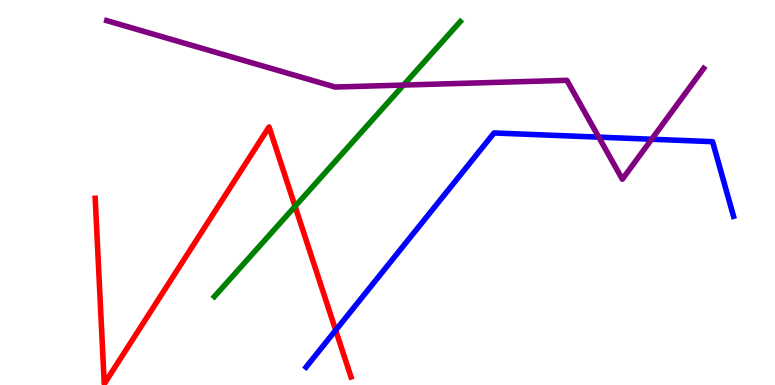[{'lines': ['blue', 'red'], 'intersections': [{'x': 4.33, 'y': 1.42}]}, {'lines': ['green', 'red'], 'intersections': [{'x': 3.81, 'y': 4.64}]}, {'lines': ['purple', 'red'], 'intersections': []}, {'lines': ['blue', 'green'], 'intersections': []}, {'lines': ['blue', 'purple'], 'intersections': [{'x': 7.73, 'y': 6.44}, {'x': 8.41, 'y': 6.38}]}, {'lines': ['green', 'purple'], 'intersections': [{'x': 5.21, 'y': 7.79}]}]